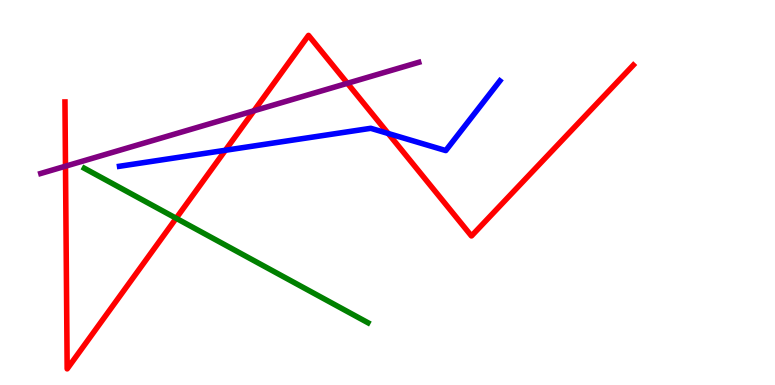[{'lines': ['blue', 'red'], 'intersections': [{'x': 2.91, 'y': 6.1}, {'x': 5.01, 'y': 6.53}]}, {'lines': ['green', 'red'], 'intersections': [{'x': 2.27, 'y': 4.33}]}, {'lines': ['purple', 'red'], 'intersections': [{'x': 0.845, 'y': 5.68}, {'x': 3.28, 'y': 7.12}, {'x': 4.48, 'y': 7.84}]}, {'lines': ['blue', 'green'], 'intersections': []}, {'lines': ['blue', 'purple'], 'intersections': []}, {'lines': ['green', 'purple'], 'intersections': []}]